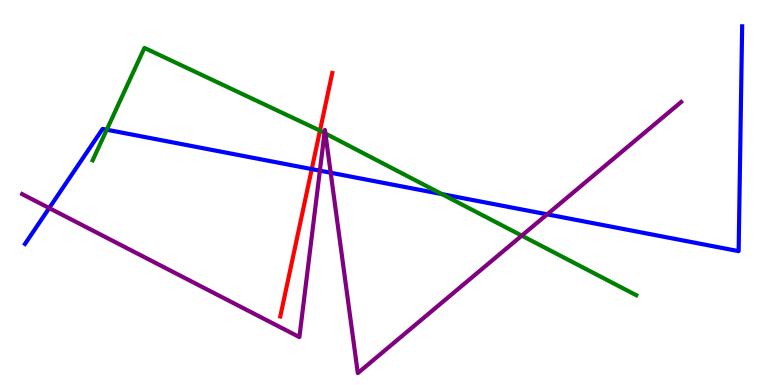[{'lines': ['blue', 'red'], 'intersections': [{'x': 4.02, 'y': 5.61}]}, {'lines': ['green', 'red'], 'intersections': [{'x': 4.13, 'y': 6.61}]}, {'lines': ['purple', 'red'], 'intersections': []}, {'lines': ['blue', 'green'], 'intersections': [{'x': 1.38, 'y': 6.63}, {'x': 5.7, 'y': 4.96}]}, {'lines': ['blue', 'purple'], 'intersections': [{'x': 0.635, 'y': 4.6}, {'x': 4.13, 'y': 5.57}, {'x': 4.27, 'y': 5.51}, {'x': 7.06, 'y': 4.43}]}, {'lines': ['green', 'purple'], 'intersections': [{'x': 4.19, 'y': 6.54}, {'x': 4.2, 'y': 6.53}, {'x': 6.73, 'y': 3.88}]}]